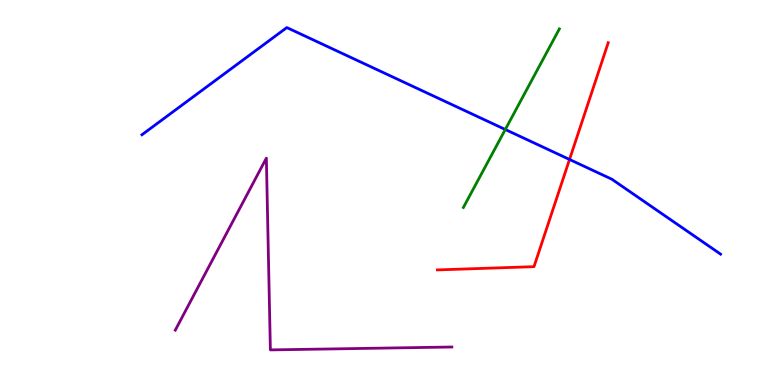[{'lines': ['blue', 'red'], 'intersections': [{'x': 7.35, 'y': 5.86}]}, {'lines': ['green', 'red'], 'intersections': []}, {'lines': ['purple', 'red'], 'intersections': []}, {'lines': ['blue', 'green'], 'intersections': [{'x': 6.52, 'y': 6.64}]}, {'lines': ['blue', 'purple'], 'intersections': []}, {'lines': ['green', 'purple'], 'intersections': []}]